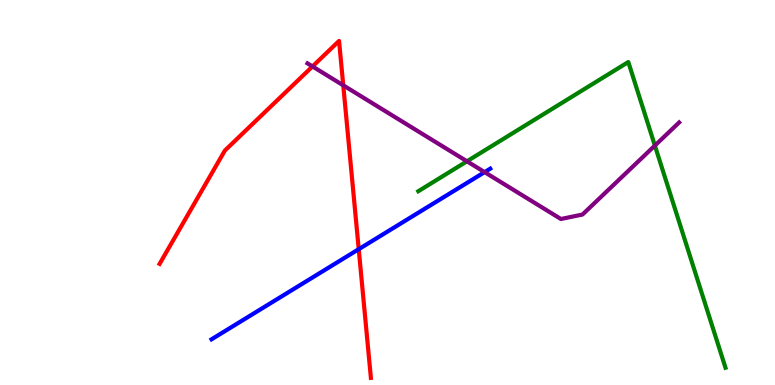[{'lines': ['blue', 'red'], 'intersections': [{'x': 4.63, 'y': 3.53}]}, {'lines': ['green', 'red'], 'intersections': []}, {'lines': ['purple', 'red'], 'intersections': [{'x': 4.03, 'y': 8.27}, {'x': 4.43, 'y': 7.78}]}, {'lines': ['blue', 'green'], 'intersections': []}, {'lines': ['blue', 'purple'], 'intersections': [{'x': 6.25, 'y': 5.53}]}, {'lines': ['green', 'purple'], 'intersections': [{'x': 6.03, 'y': 5.81}, {'x': 8.45, 'y': 6.22}]}]